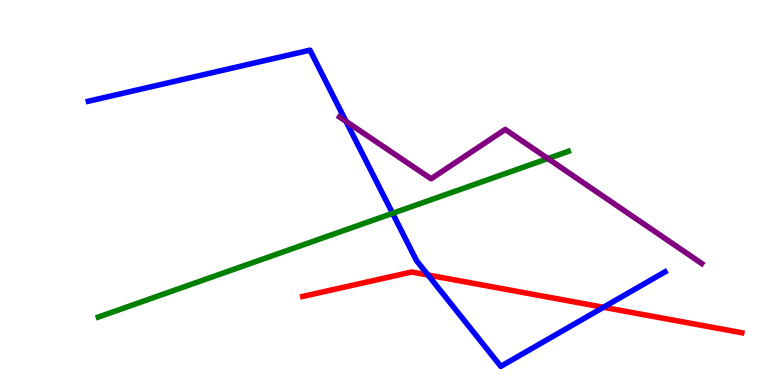[{'lines': ['blue', 'red'], 'intersections': [{'x': 5.52, 'y': 2.86}, {'x': 7.79, 'y': 2.02}]}, {'lines': ['green', 'red'], 'intersections': []}, {'lines': ['purple', 'red'], 'intersections': []}, {'lines': ['blue', 'green'], 'intersections': [{'x': 5.07, 'y': 4.46}]}, {'lines': ['blue', 'purple'], 'intersections': [{'x': 4.46, 'y': 6.85}]}, {'lines': ['green', 'purple'], 'intersections': [{'x': 7.07, 'y': 5.88}]}]